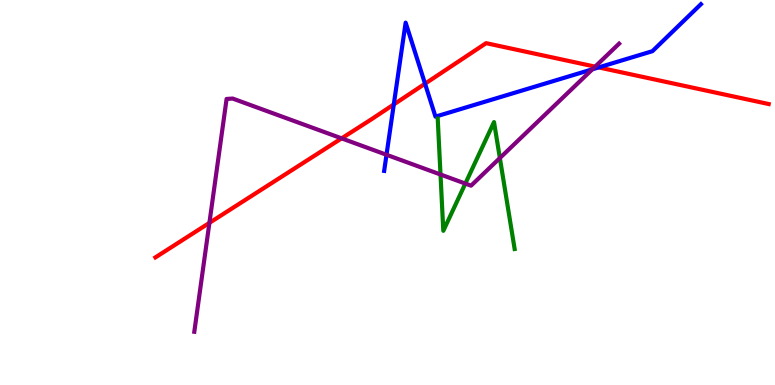[{'lines': ['blue', 'red'], 'intersections': [{'x': 5.08, 'y': 7.29}, {'x': 5.48, 'y': 7.83}, {'x': 7.72, 'y': 8.25}]}, {'lines': ['green', 'red'], 'intersections': []}, {'lines': ['purple', 'red'], 'intersections': [{'x': 2.7, 'y': 4.21}, {'x': 4.41, 'y': 6.41}, {'x': 7.68, 'y': 8.27}]}, {'lines': ['blue', 'green'], 'intersections': []}, {'lines': ['blue', 'purple'], 'intersections': [{'x': 4.99, 'y': 5.98}, {'x': 7.64, 'y': 8.2}]}, {'lines': ['green', 'purple'], 'intersections': [{'x': 5.68, 'y': 5.47}, {'x': 6.0, 'y': 5.23}, {'x': 6.45, 'y': 5.9}]}]